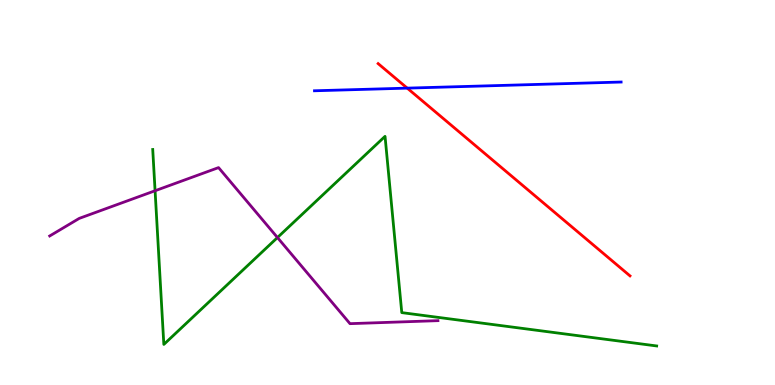[{'lines': ['blue', 'red'], 'intersections': [{'x': 5.25, 'y': 7.71}]}, {'lines': ['green', 'red'], 'intersections': []}, {'lines': ['purple', 'red'], 'intersections': []}, {'lines': ['blue', 'green'], 'intersections': []}, {'lines': ['blue', 'purple'], 'intersections': []}, {'lines': ['green', 'purple'], 'intersections': [{'x': 2.0, 'y': 5.05}, {'x': 3.58, 'y': 3.83}]}]